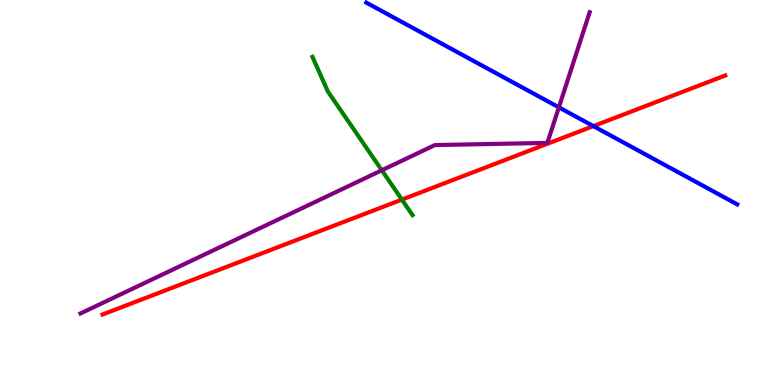[{'lines': ['blue', 'red'], 'intersections': [{'x': 7.66, 'y': 6.72}]}, {'lines': ['green', 'red'], 'intersections': [{'x': 5.19, 'y': 4.82}]}, {'lines': ['purple', 'red'], 'intersections': []}, {'lines': ['blue', 'green'], 'intersections': []}, {'lines': ['blue', 'purple'], 'intersections': [{'x': 7.21, 'y': 7.21}]}, {'lines': ['green', 'purple'], 'intersections': [{'x': 4.93, 'y': 5.58}]}]